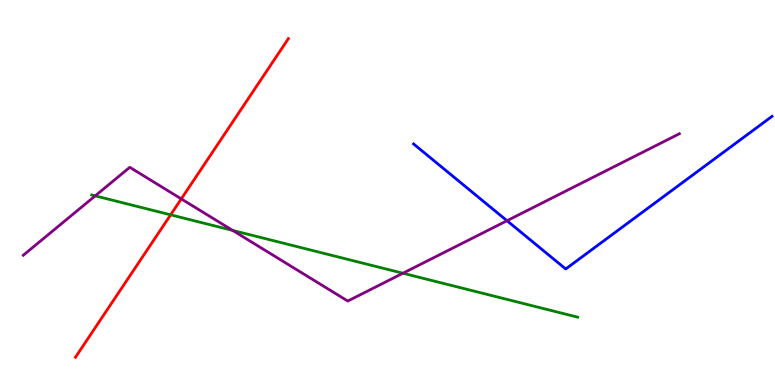[{'lines': ['blue', 'red'], 'intersections': []}, {'lines': ['green', 'red'], 'intersections': [{'x': 2.2, 'y': 4.42}]}, {'lines': ['purple', 'red'], 'intersections': [{'x': 2.34, 'y': 4.83}]}, {'lines': ['blue', 'green'], 'intersections': []}, {'lines': ['blue', 'purple'], 'intersections': [{'x': 6.54, 'y': 4.27}]}, {'lines': ['green', 'purple'], 'intersections': [{'x': 1.23, 'y': 4.91}, {'x': 3.0, 'y': 4.01}, {'x': 5.2, 'y': 2.9}]}]